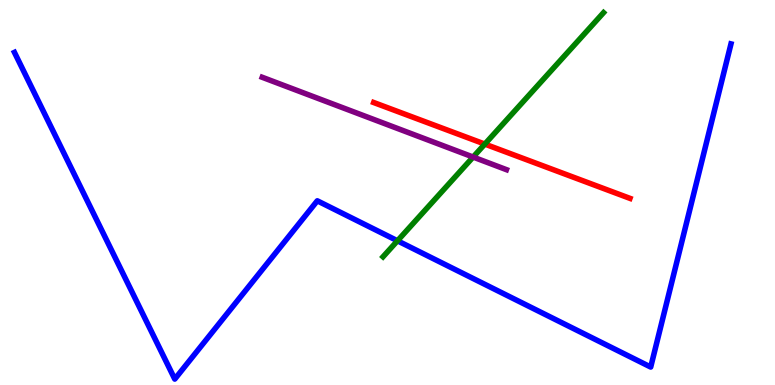[{'lines': ['blue', 'red'], 'intersections': []}, {'lines': ['green', 'red'], 'intersections': [{'x': 6.26, 'y': 6.26}]}, {'lines': ['purple', 'red'], 'intersections': []}, {'lines': ['blue', 'green'], 'intersections': [{'x': 5.13, 'y': 3.75}]}, {'lines': ['blue', 'purple'], 'intersections': []}, {'lines': ['green', 'purple'], 'intersections': [{'x': 6.1, 'y': 5.92}]}]